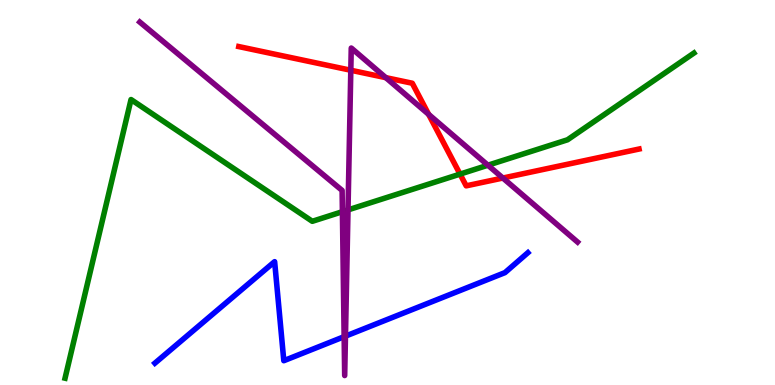[{'lines': ['blue', 'red'], 'intersections': []}, {'lines': ['green', 'red'], 'intersections': [{'x': 5.94, 'y': 5.48}]}, {'lines': ['purple', 'red'], 'intersections': [{'x': 4.53, 'y': 8.18}, {'x': 4.98, 'y': 7.98}, {'x': 5.53, 'y': 7.03}, {'x': 6.49, 'y': 5.38}]}, {'lines': ['blue', 'green'], 'intersections': []}, {'lines': ['blue', 'purple'], 'intersections': [{'x': 4.44, 'y': 1.26}, {'x': 4.46, 'y': 1.27}]}, {'lines': ['green', 'purple'], 'intersections': [{'x': 4.42, 'y': 4.5}, {'x': 4.49, 'y': 4.55}, {'x': 6.3, 'y': 5.71}]}]